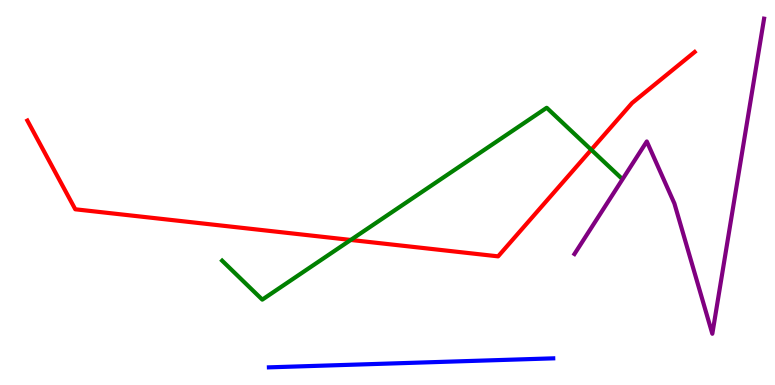[{'lines': ['blue', 'red'], 'intersections': []}, {'lines': ['green', 'red'], 'intersections': [{'x': 4.53, 'y': 3.77}, {'x': 7.63, 'y': 6.11}]}, {'lines': ['purple', 'red'], 'intersections': []}, {'lines': ['blue', 'green'], 'intersections': []}, {'lines': ['blue', 'purple'], 'intersections': []}, {'lines': ['green', 'purple'], 'intersections': []}]